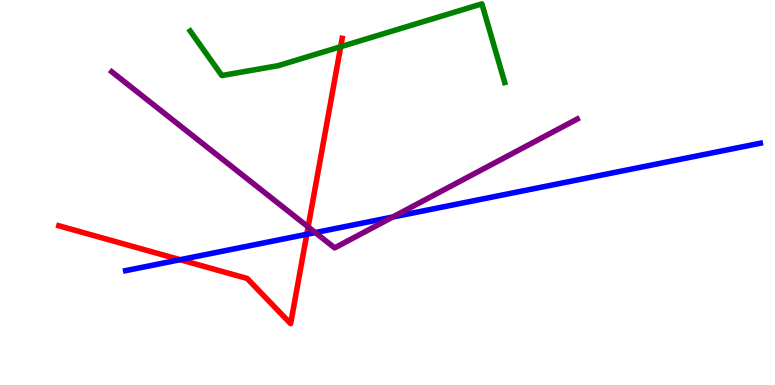[{'lines': ['blue', 'red'], 'intersections': [{'x': 2.32, 'y': 3.25}, {'x': 3.96, 'y': 3.91}]}, {'lines': ['green', 'red'], 'intersections': [{'x': 4.4, 'y': 8.79}]}, {'lines': ['purple', 'red'], 'intersections': [{'x': 3.98, 'y': 4.11}]}, {'lines': ['blue', 'green'], 'intersections': []}, {'lines': ['blue', 'purple'], 'intersections': [{'x': 4.07, 'y': 3.96}, {'x': 5.07, 'y': 4.36}]}, {'lines': ['green', 'purple'], 'intersections': []}]